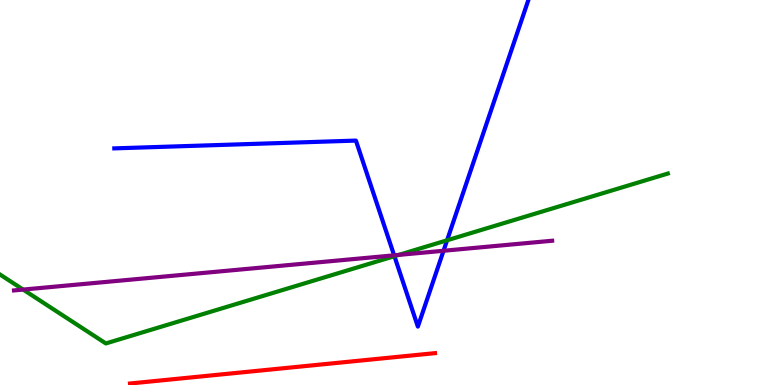[{'lines': ['blue', 'red'], 'intersections': []}, {'lines': ['green', 'red'], 'intersections': []}, {'lines': ['purple', 'red'], 'intersections': []}, {'lines': ['blue', 'green'], 'intersections': [{'x': 5.09, 'y': 3.35}, {'x': 5.77, 'y': 3.76}]}, {'lines': ['blue', 'purple'], 'intersections': [{'x': 5.09, 'y': 3.37}, {'x': 5.72, 'y': 3.49}]}, {'lines': ['green', 'purple'], 'intersections': [{'x': 0.299, 'y': 2.48}, {'x': 5.15, 'y': 3.38}]}]